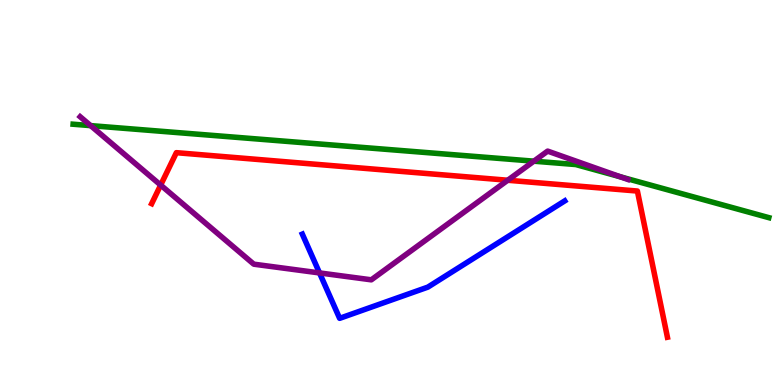[{'lines': ['blue', 'red'], 'intersections': []}, {'lines': ['green', 'red'], 'intersections': []}, {'lines': ['purple', 'red'], 'intersections': [{'x': 2.07, 'y': 5.19}, {'x': 6.55, 'y': 5.32}]}, {'lines': ['blue', 'green'], 'intersections': []}, {'lines': ['blue', 'purple'], 'intersections': [{'x': 4.12, 'y': 2.91}]}, {'lines': ['green', 'purple'], 'intersections': [{'x': 1.17, 'y': 6.74}, {'x': 6.89, 'y': 5.81}, {'x': 8.01, 'y': 5.41}]}]